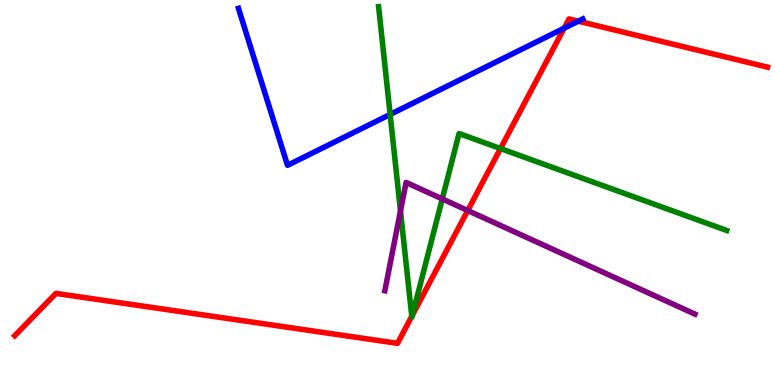[{'lines': ['blue', 'red'], 'intersections': [{'x': 7.28, 'y': 9.27}, {'x': 7.46, 'y': 9.45}]}, {'lines': ['green', 'red'], 'intersections': [{'x': 5.31, 'y': 1.78}, {'x': 5.32, 'y': 1.81}, {'x': 6.46, 'y': 6.14}]}, {'lines': ['purple', 'red'], 'intersections': [{'x': 6.03, 'y': 4.53}]}, {'lines': ['blue', 'green'], 'intersections': [{'x': 5.03, 'y': 7.03}]}, {'lines': ['blue', 'purple'], 'intersections': []}, {'lines': ['green', 'purple'], 'intersections': [{'x': 5.17, 'y': 4.52}, {'x': 5.71, 'y': 4.83}]}]